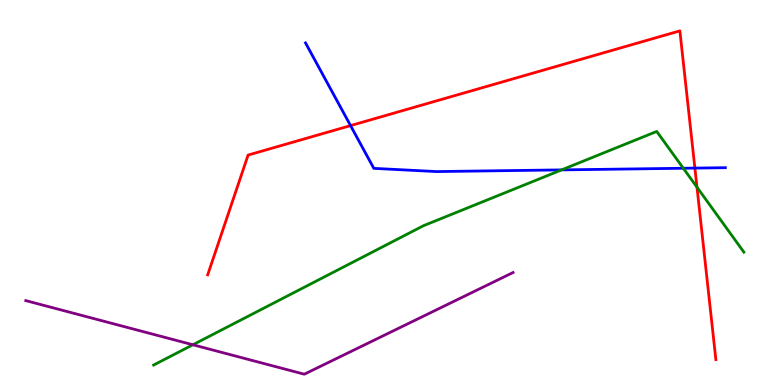[{'lines': ['blue', 'red'], 'intersections': [{'x': 4.52, 'y': 6.74}, {'x': 8.97, 'y': 5.63}]}, {'lines': ['green', 'red'], 'intersections': [{'x': 8.99, 'y': 5.14}]}, {'lines': ['purple', 'red'], 'intersections': []}, {'lines': ['blue', 'green'], 'intersections': [{'x': 7.25, 'y': 5.59}, {'x': 8.82, 'y': 5.63}]}, {'lines': ['blue', 'purple'], 'intersections': []}, {'lines': ['green', 'purple'], 'intersections': [{'x': 2.49, 'y': 1.04}]}]